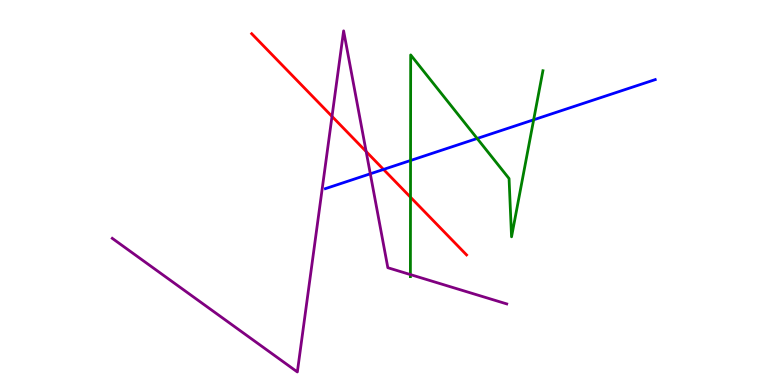[{'lines': ['blue', 'red'], 'intersections': [{'x': 4.95, 'y': 5.6}]}, {'lines': ['green', 'red'], 'intersections': [{'x': 5.3, 'y': 4.88}]}, {'lines': ['purple', 'red'], 'intersections': [{'x': 4.28, 'y': 6.98}, {'x': 4.72, 'y': 6.06}]}, {'lines': ['blue', 'green'], 'intersections': [{'x': 5.3, 'y': 5.83}, {'x': 6.16, 'y': 6.4}, {'x': 6.89, 'y': 6.89}]}, {'lines': ['blue', 'purple'], 'intersections': [{'x': 4.78, 'y': 5.49}]}, {'lines': ['green', 'purple'], 'intersections': [{'x': 5.3, 'y': 2.87}]}]